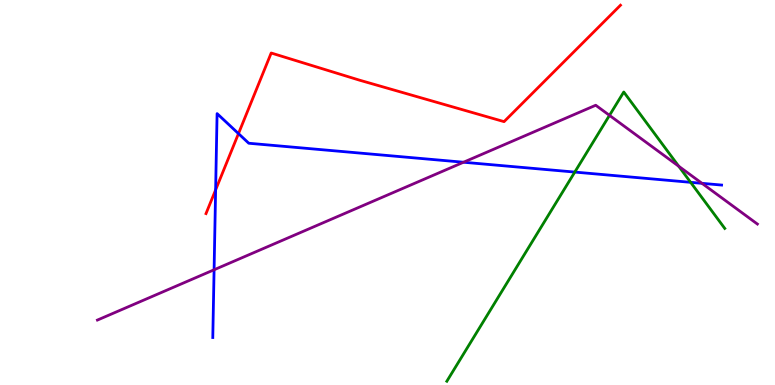[{'lines': ['blue', 'red'], 'intersections': [{'x': 2.78, 'y': 5.07}, {'x': 3.08, 'y': 6.53}]}, {'lines': ['green', 'red'], 'intersections': []}, {'lines': ['purple', 'red'], 'intersections': []}, {'lines': ['blue', 'green'], 'intersections': [{'x': 7.42, 'y': 5.53}, {'x': 8.91, 'y': 5.26}]}, {'lines': ['blue', 'purple'], 'intersections': [{'x': 2.76, 'y': 2.99}, {'x': 5.98, 'y': 5.79}, {'x': 9.06, 'y': 5.24}]}, {'lines': ['green', 'purple'], 'intersections': [{'x': 7.86, 'y': 7.0}, {'x': 8.76, 'y': 5.68}]}]